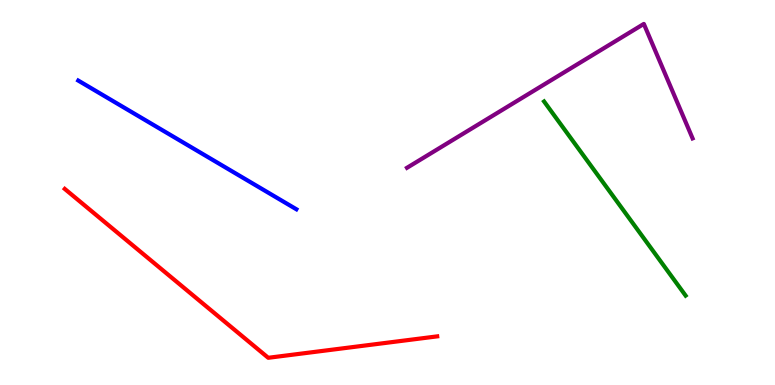[{'lines': ['blue', 'red'], 'intersections': []}, {'lines': ['green', 'red'], 'intersections': []}, {'lines': ['purple', 'red'], 'intersections': []}, {'lines': ['blue', 'green'], 'intersections': []}, {'lines': ['blue', 'purple'], 'intersections': []}, {'lines': ['green', 'purple'], 'intersections': []}]